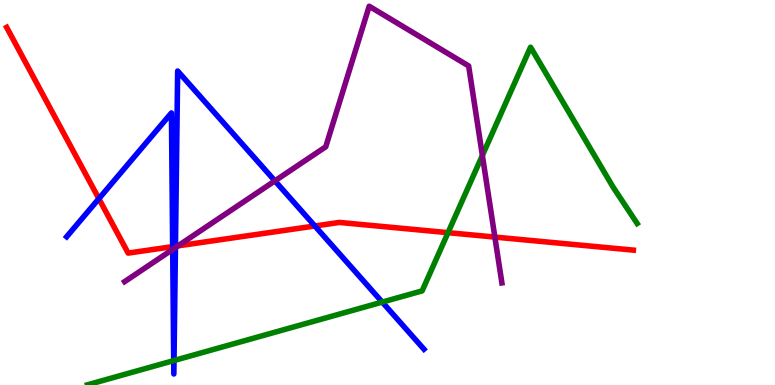[{'lines': ['blue', 'red'], 'intersections': [{'x': 1.28, 'y': 4.84}, {'x': 2.23, 'y': 3.59}, {'x': 2.26, 'y': 3.6}, {'x': 4.06, 'y': 4.13}]}, {'lines': ['green', 'red'], 'intersections': [{'x': 5.78, 'y': 3.96}]}, {'lines': ['purple', 'red'], 'intersections': [{'x': 2.3, 'y': 3.61}, {'x': 6.39, 'y': 3.84}]}, {'lines': ['blue', 'green'], 'intersections': [{'x': 2.24, 'y': 0.633}, {'x': 2.25, 'y': 0.636}, {'x': 4.93, 'y': 2.15}]}, {'lines': ['blue', 'purple'], 'intersections': [{'x': 2.23, 'y': 3.52}, {'x': 2.26, 'y': 3.57}, {'x': 3.55, 'y': 5.3}]}, {'lines': ['green', 'purple'], 'intersections': [{'x': 6.22, 'y': 5.96}]}]